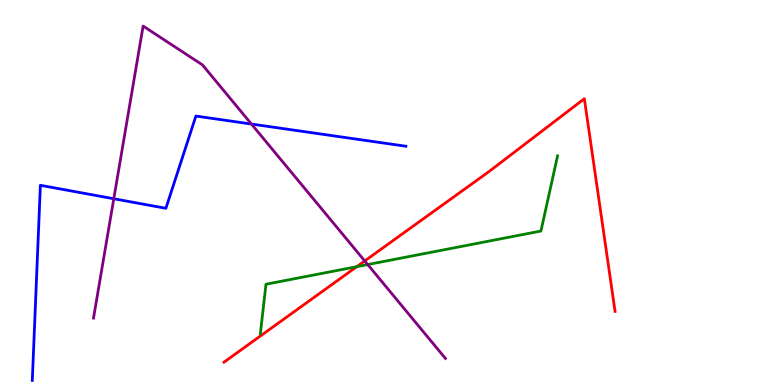[{'lines': ['blue', 'red'], 'intersections': []}, {'lines': ['green', 'red'], 'intersections': [{'x': 4.6, 'y': 3.07}]}, {'lines': ['purple', 'red'], 'intersections': [{'x': 4.71, 'y': 3.22}]}, {'lines': ['blue', 'green'], 'intersections': []}, {'lines': ['blue', 'purple'], 'intersections': [{'x': 1.47, 'y': 4.84}, {'x': 3.24, 'y': 6.78}]}, {'lines': ['green', 'purple'], 'intersections': [{'x': 4.74, 'y': 3.13}]}]